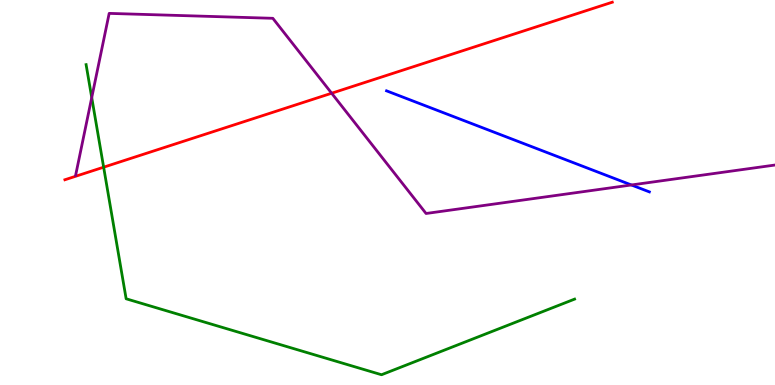[{'lines': ['blue', 'red'], 'intersections': []}, {'lines': ['green', 'red'], 'intersections': [{'x': 1.34, 'y': 5.66}]}, {'lines': ['purple', 'red'], 'intersections': [{'x': 4.28, 'y': 7.58}]}, {'lines': ['blue', 'green'], 'intersections': []}, {'lines': ['blue', 'purple'], 'intersections': [{'x': 8.15, 'y': 5.2}]}, {'lines': ['green', 'purple'], 'intersections': [{'x': 1.18, 'y': 7.47}]}]